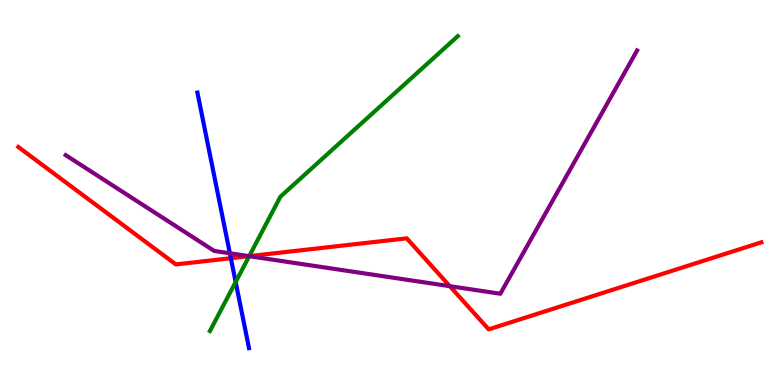[{'lines': ['blue', 'red'], 'intersections': [{'x': 2.98, 'y': 3.29}]}, {'lines': ['green', 'red'], 'intersections': [{'x': 3.22, 'y': 3.35}]}, {'lines': ['purple', 'red'], 'intersections': [{'x': 3.21, 'y': 3.35}, {'x': 5.8, 'y': 2.57}]}, {'lines': ['blue', 'green'], 'intersections': [{'x': 3.04, 'y': 2.68}]}, {'lines': ['blue', 'purple'], 'intersections': [{'x': 2.97, 'y': 3.42}]}, {'lines': ['green', 'purple'], 'intersections': [{'x': 3.22, 'y': 3.35}]}]